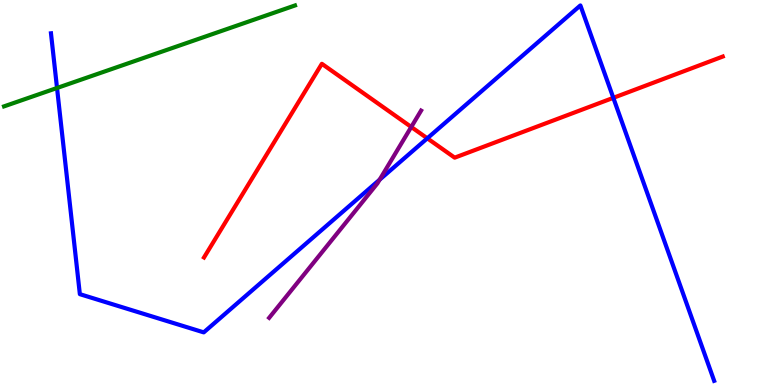[{'lines': ['blue', 'red'], 'intersections': [{'x': 5.51, 'y': 6.41}, {'x': 7.91, 'y': 7.46}]}, {'lines': ['green', 'red'], 'intersections': []}, {'lines': ['purple', 'red'], 'intersections': [{'x': 5.31, 'y': 6.7}]}, {'lines': ['blue', 'green'], 'intersections': [{'x': 0.736, 'y': 7.71}]}, {'lines': ['blue', 'purple'], 'intersections': [{'x': 4.9, 'y': 5.33}]}, {'lines': ['green', 'purple'], 'intersections': []}]